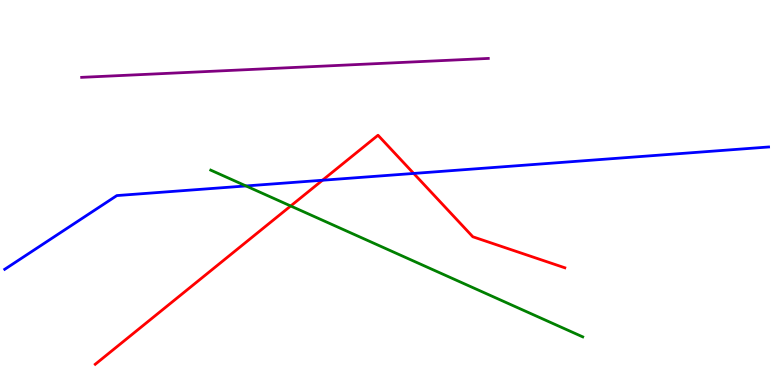[{'lines': ['blue', 'red'], 'intersections': [{'x': 4.16, 'y': 5.32}, {'x': 5.34, 'y': 5.49}]}, {'lines': ['green', 'red'], 'intersections': [{'x': 3.75, 'y': 4.65}]}, {'lines': ['purple', 'red'], 'intersections': []}, {'lines': ['blue', 'green'], 'intersections': [{'x': 3.17, 'y': 5.17}]}, {'lines': ['blue', 'purple'], 'intersections': []}, {'lines': ['green', 'purple'], 'intersections': []}]